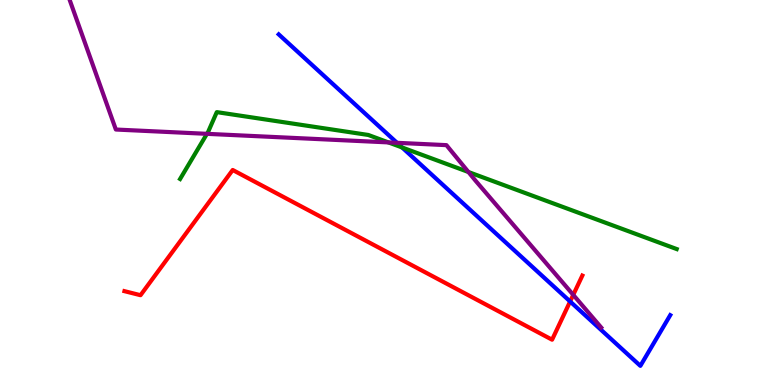[{'lines': ['blue', 'red'], 'intersections': [{'x': 7.36, 'y': 2.17}]}, {'lines': ['green', 'red'], 'intersections': []}, {'lines': ['purple', 'red'], 'intersections': [{'x': 7.4, 'y': 2.34}]}, {'lines': ['blue', 'green'], 'intersections': [{'x': 5.19, 'y': 6.17}]}, {'lines': ['blue', 'purple'], 'intersections': [{'x': 5.12, 'y': 6.29}]}, {'lines': ['green', 'purple'], 'intersections': [{'x': 2.67, 'y': 6.52}, {'x': 5.01, 'y': 6.3}, {'x': 6.04, 'y': 5.53}]}]